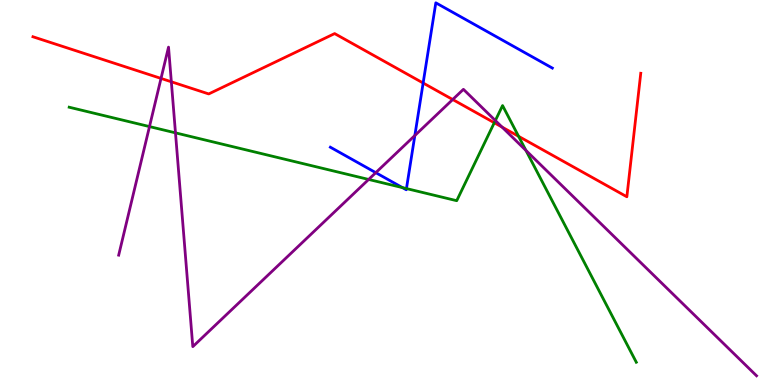[{'lines': ['blue', 'red'], 'intersections': [{'x': 5.46, 'y': 7.84}]}, {'lines': ['green', 'red'], 'intersections': [{'x': 6.38, 'y': 6.81}, {'x': 6.69, 'y': 6.46}]}, {'lines': ['purple', 'red'], 'intersections': [{'x': 2.08, 'y': 7.96}, {'x': 2.21, 'y': 7.88}, {'x': 5.84, 'y': 7.42}, {'x': 6.48, 'y': 6.7}]}, {'lines': ['blue', 'green'], 'intersections': [{'x': 5.19, 'y': 5.13}, {'x': 5.24, 'y': 5.1}]}, {'lines': ['blue', 'purple'], 'intersections': [{'x': 4.85, 'y': 5.52}, {'x': 5.35, 'y': 6.48}]}, {'lines': ['green', 'purple'], 'intersections': [{'x': 1.93, 'y': 6.71}, {'x': 2.26, 'y': 6.55}, {'x': 4.76, 'y': 5.34}, {'x': 6.39, 'y': 6.87}, {'x': 6.79, 'y': 6.09}]}]